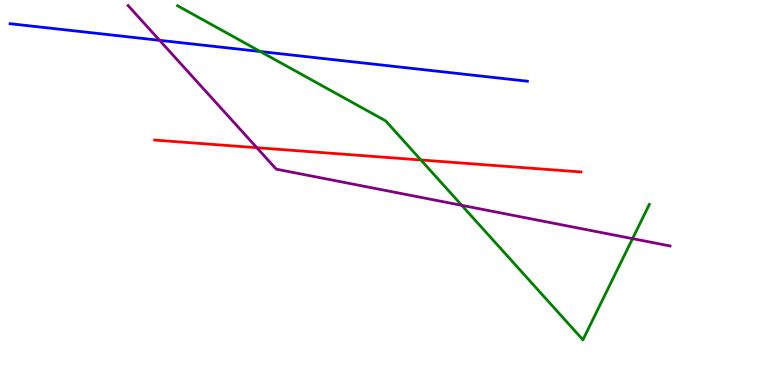[{'lines': ['blue', 'red'], 'intersections': []}, {'lines': ['green', 'red'], 'intersections': [{'x': 5.43, 'y': 5.84}]}, {'lines': ['purple', 'red'], 'intersections': [{'x': 3.31, 'y': 6.16}]}, {'lines': ['blue', 'green'], 'intersections': [{'x': 3.36, 'y': 8.66}]}, {'lines': ['blue', 'purple'], 'intersections': [{'x': 2.06, 'y': 8.95}]}, {'lines': ['green', 'purple'], 'intersections': [{'x': 5.96, 'y': 4.67}, {'x': 8.16, 'y': 3.8}]}]